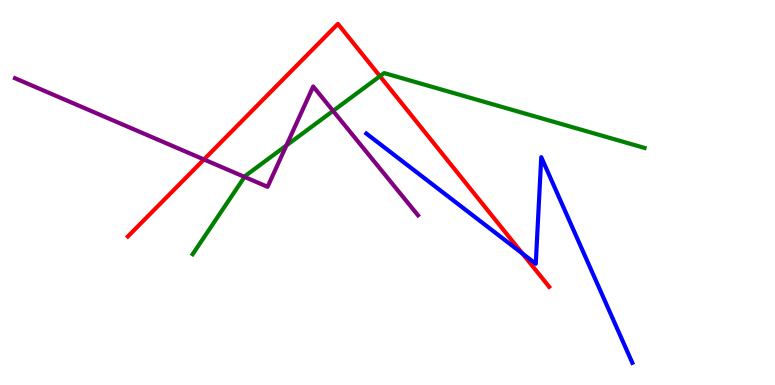[{'lines': ['blue', 'red'], 'intersections': [{'x': 6.74, 'y': 3.41}]}, {'lines': ['green', 'red'], 'intersections': [{'x': 4.9, 'y': 8.02}]}, {'lines': ['purple', 'red'], 'intersections': [{'x': 2.63, 'y': 5.86}]}, {'lines': ['blue', 'green'], 'intersections': []}, {'lines': ['blue', 'purple'], 'intersections': []}, {'lines': ['green', 'purple'], 'intersections': [{'x': 3.16, 'y': 5.4}, {'x': 3.7, 'y': 6.22}, {'x': 4.3, 'y': 7.12}]}]